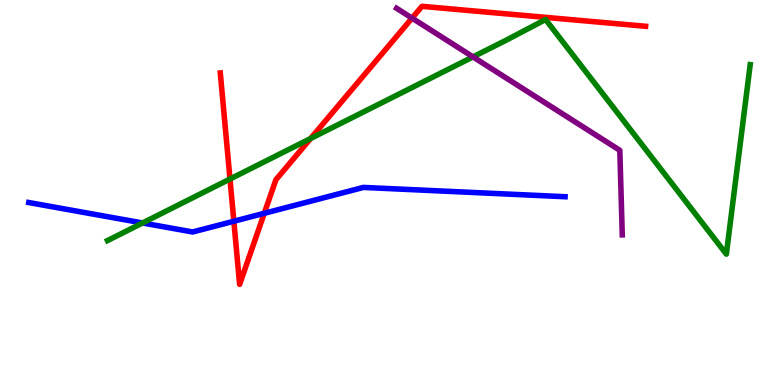[{'lines': ['blue', 'red'], 'intersections': [{'x': 3.02, 'y': 4.25}, {'x': 3.41, 'y': 4.46}]}, {'lines': ['green', 'red'], 'intersections': [{'x': 2.97, 'y': 5.35}, {'x': 4.01, 'y': 6.4}]}, {'lines': ['purple', 'red'], 'intersections': [{'x': 5.32, 'y': 9.53}]}, {'lines': ['blue', 'green'], 'intersections': [{'x': 1.84, 'y': 4.21}]}, {'lines': ['blue', 'purple'], 'intersections': []}, {'lines': ['green', 'purple'], 'intersections': [{'x': 6.1, 'y': 8.52}]}]